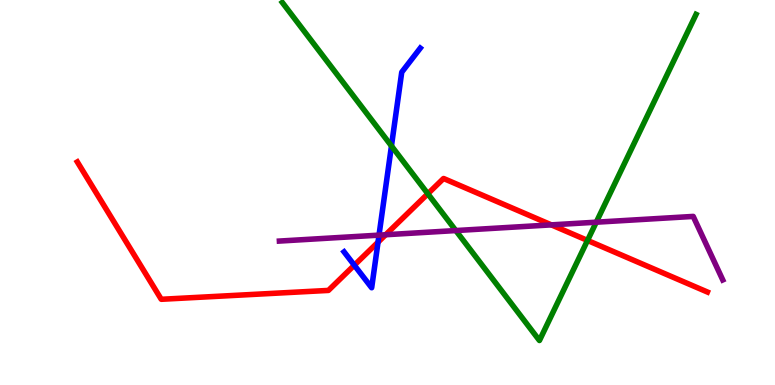[{'lines': ['blue', 'red'], 'intersections': [{'x': 4.57, 'y': 3.11}, {'x': 4.88, 'y': 3.71}]}, {'lines': ['green', 'red'], 'intersections': [{'x': 5.52, 'y': 4.97}, {'x': 7.58, 'y': 3.76}]}, {'lines': ['purple', 'red'], 'intersections': [{'x': 4.98, 'y': 3.9}, {'x': 7.11, 'y': 4.16}]}, {'lines': ['blue', 'green'], 'intersections': [{'x': 5.05, 'y': 6.21}]}, {'lines': ['blue', 'purple'], 'intersections': [{'x': 4.89, 'y': 3.89}]}, {'lines': ['green', 'purple'], 'intersections': [{'x': 5.88, 'y': 4.01}, {'x': 7.69, 'y': 4.23}]}]